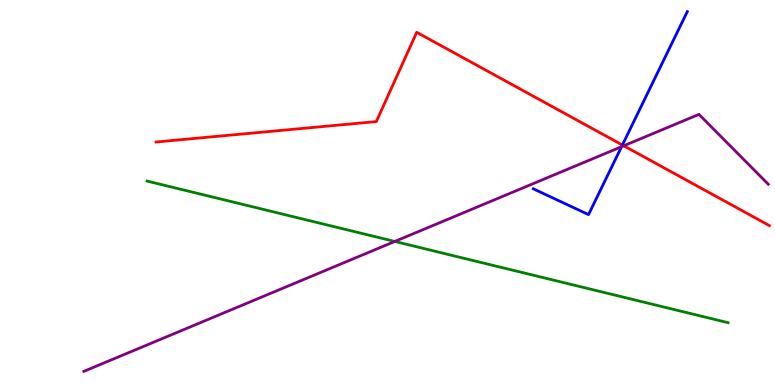[{'lines': ['blue', 'red'], 'intersections': [{'x': 8.03, 'y': 6.23}]}, {'lines': ['green', 'red'], 'intersections': []}, {'lines': ['purple', 'red'], 'intersections': [{'x': 8.05, 'y': 6.21}]}, {'lines': ['blue', 'green'], 'intersections': []}, {'lines': ['blue', 'purple'], 'intersections': [{'x': 8.02, 'y': 6.19}]}, {'lines': ['green', 'purple'], 'intersections': [{'x': 5.09, 'y': 3.73}]}]